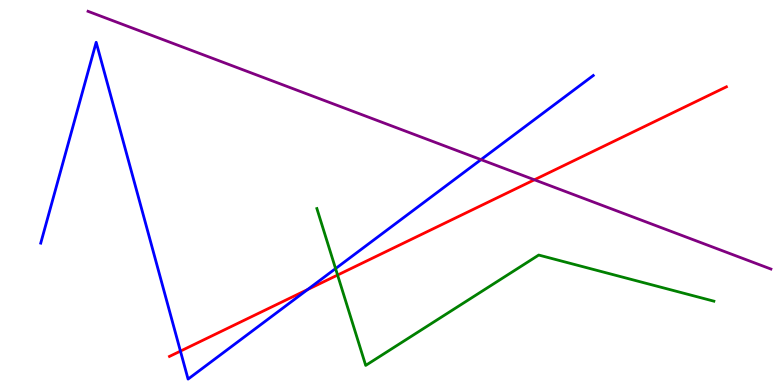[{'lines': ['blue', 'red'], 'intersections': [{'x': 2.33, 'y': 0.88}, {'x': 3.97, 'y': 2.48}]}, {'lines': ['green', 'red'], 'intersections': [{'x': 4.36, 'y': 2.86}]}, {'lines': ['purple', 'red'], 'intersections': [{'x': 6.9, 'y': 5.33}]}, {'lines': ['blue', 'green'], 'intersections': [{'x': 4.33, 'y': 3.02}]}, {'lines': ['blue', 'purple'], 'intersections': [{'x': 6.21, 'y': 5.85}]}, {'lines': ['green', 'purple'], 'intersections': []}]